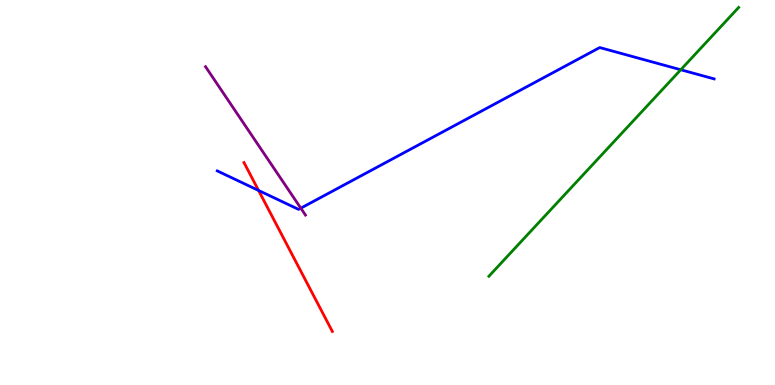[{'lines': ['blue', 'red'], 'intersections': [{'x': 3.34, 'y': 5.05}]}, {'lines': ['green', 'red'], 'intersections': []}, {'lines': ['purple', 'red'], 'intersections': []}, {'lines': ['blue', 'green'], 'intersections': [{'x': 8.78, 'y': 8.19}]}, {'lines': ['blue', 'purple'], 'intersections': [{'x': 3.88, 'y': 4.59}]}, {'lines': ['green', 'purple'], 'intersections': []}]